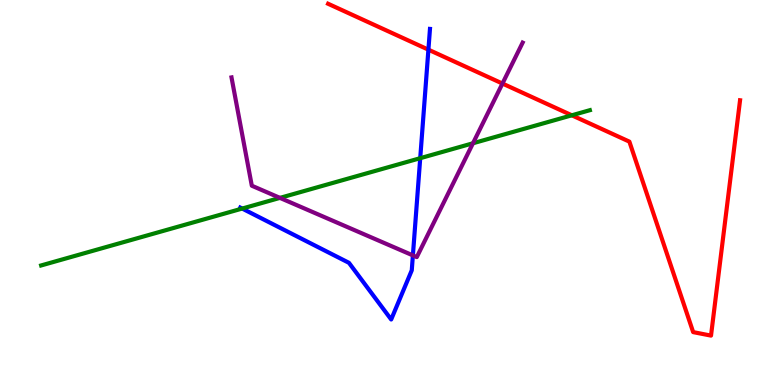[{'lines': ['blue', 'red'], 'intersections': [{'x': 5.53, 'y': 8.71}]}, {'lines': ['green', 'red'], 'intersections': [{'x': 7.38, 'y': 7.01}]}, {'lines': ['purple', 'red'], 'intersections': [{'x': 6.48, 'y': 7.83}]}, {'lines': ['blue', 'green'], 'intersections': [{'x': 3.13, 'y': 4.58}, {'x': 5.42, 'y': 5.89}]}, {'lines': ['blue', 'purple'], 'intersections': [{'x': 5.33, 'y': 3.37}]}, {'lines': ['green', 'purple'], 'intersections': [{'x': 3.61, 'y': 4.86}, {'x': 6.1, 'y': 6.28}]}]